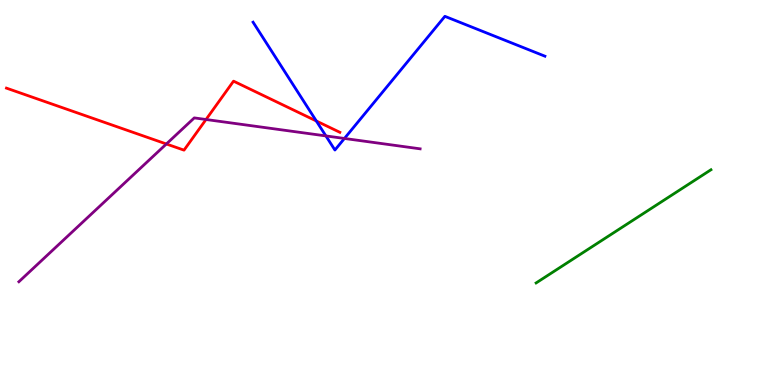[{'lines': ['blue', 'red'], 'intersections': [{'x': 4.08, 'y': 6.86}]}, {'lines': ['green', 'red'], 'intersections': []}, {'lines': ['purple', 'red'], 'intersections': [{'x': 2.15, 'y': 6.26}, {'x': 2.66, 'y': 6.9}]}, {'lines': ['blue', 'green'], 'intersections': []}, {'lines': ['blue', 'purple'], 'intersections': [{'x': 4.21, 'y': 6.47}, {'x': 4.44, 'y': 6.4}]}, {'lines': ['green', 'purple'], 'intersections': []}]